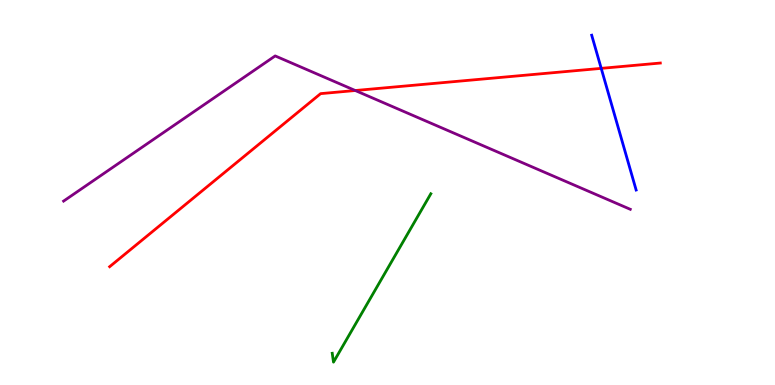[{'lines': ['blue', 'red'], 'intersections': [{'x': 7.76, 'y': 8.22}]}, {'lines': ['green', 'red'], 'intersections': []}, {'lines': ['purple', 'red'], 'intersections': [{'x': 4.58, 'y': 7.65}]}, {'lines': ['blue', 'green'], 'intersections': []}, {'lines': ['blue', 'purple'], 'intersections': []}, {'lines': ['green', 'purple'], 'intersections': []}]